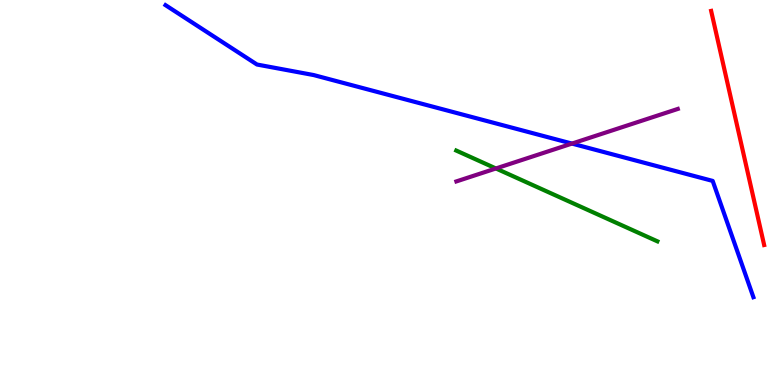[{'lines': ['blue', 'red'], 'intersections': []}, {'lines': ['green', 'red'], 'intersections': []}, {'lines': ['purple', 'red'], 'intersections': []}, {'lines': ['blue', 'green'], 'intersections': []}, {'lines': ['blue', 'purple'], 'intersections': [{'x': 7.38, 'y': 6.27}]}, {'lines': ['green', 'purple'], 'intersections': [{'x': 6.4, 'y': 5.62}]}]